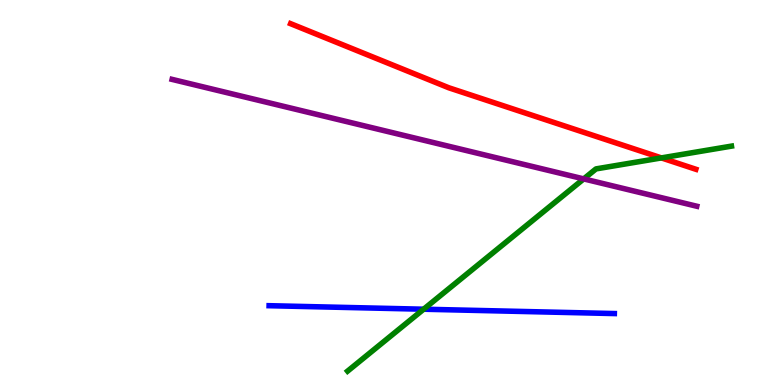[{'lines': ['blue', 'red'], 'intersections': []}, {'lines': ['green', 'red'], 'intersections': [{'x': 8.53, 'y': 5.9}]}, {'lines': ['purple', 'red'], 'intersections': []}, {'lines': ['blue', 'green'], 'intersections': [{'x': 5.47, 'y': 1.97}]}, {'lines': ['blue', 'purple'], 'intersections': []}, {'lines': ['green', 'purple'], 'intersections': [{'x': 7.53, 'y': 5.35}]}]